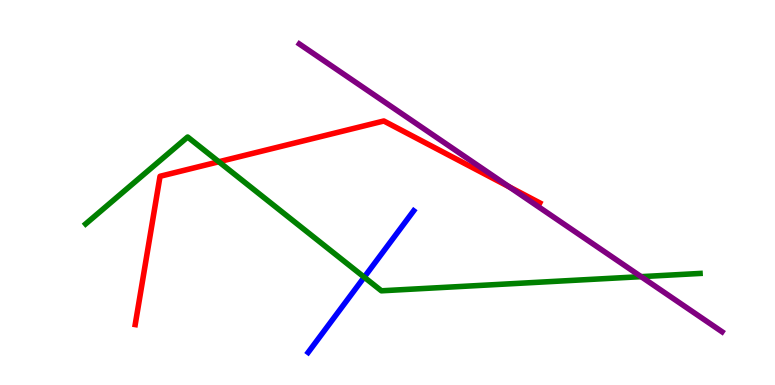[{'lines': ['blue', 'red'], 'intersections': []}, {'lines': ['green', 'red'], 'intersections': [{'x': 2.82, 'y': 5.8}]}, {'lines': ['purple', 'red'], 'intersections': [{'x': 6.57, 'y': 5.15}]}, {'lines': ['blue', 'green'], 'intersections': [{'x': 4.7, 'y': 2.8}]}, {'lines': ['blue', 'purple'], 'intersections': []}, {'lines': ['green', 'purple'], 'intersections': [{'x': 8.27, 'y': 2.81}]}]